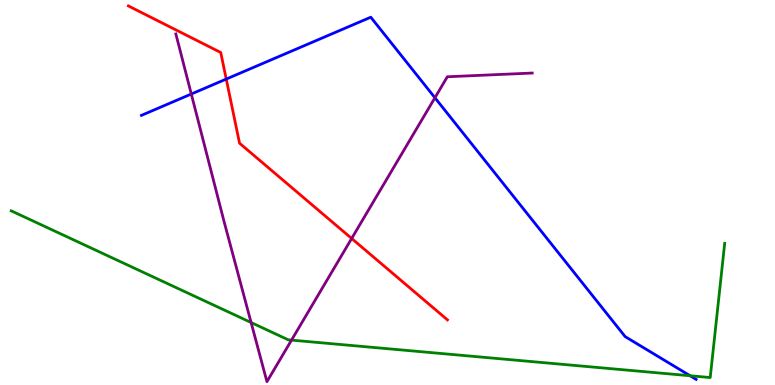[{'lines': ['blue', 'red'], 'intersections': [{'x': 2.92, 'y': 7.95}]}, {'lines': ['green', 'red'], 'intersections': []}, {'lines': ['purple', 'red'], 'intersections': [{'x': 4.54, 'y': 3.81}]}, {'lines': ['blue', 'green'], 'intersections': [{'x': 8.9, 'y': 0.24}]}, {'lines': ['blue', 'purple'], 'intersections': [{'x': 2.47, 'y': 7.56}, {'x': 5.61, 'y': 7.46}]}, {'lines': ['green', 'purple'], 'intersections': [{'x': 3.24, 'y': 1.62}, {'x': 3.76, 'y': 1.17}]}]